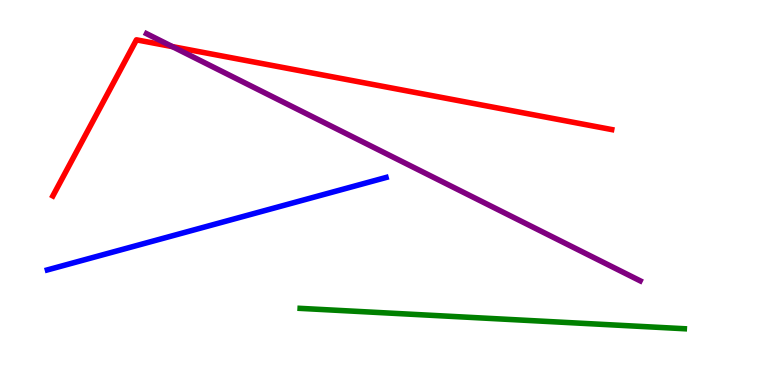[{'lines': ['blue', 'red'], 'intersections': []}, {'lines': ['green', 'red'], 'intersections': []}, {'lines': ['purple', 'red'], 'intersections': [{'x': 2.22, 'y': 8.79}]}, {'lines': ['blue', 'green'], 'intersections': []}, {'lines': ['blue', 'purple'], 'intersections': []}, {'lines': ['green', 'purple'], 'intersections': []}]